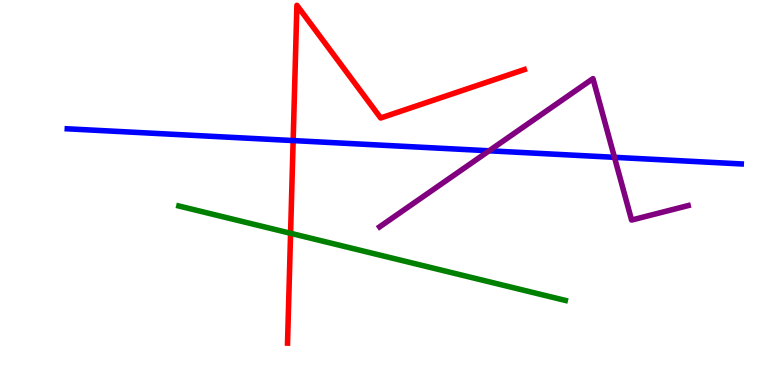[{'lines': ['blue', 'red'], 'intersections': [{'x': 3.78, 'y': 6.35}]}, {'lines': ['green', 'red'], 'intersections': [{'x': 3.75, 'y': 3.94}]}, {'lines': ['purple', 'red'], 'intersections': []}, {'lines': ['blue', 'green'], 'intersections': []}, {'lines': ['blue', 'purple'], 'intersections': [{'x': 6.31, 'y': 6.08}, {'x': 7.93, 'y': 5.91}]}, {'lines': ['green', 'purple'], 'intersections': []}]